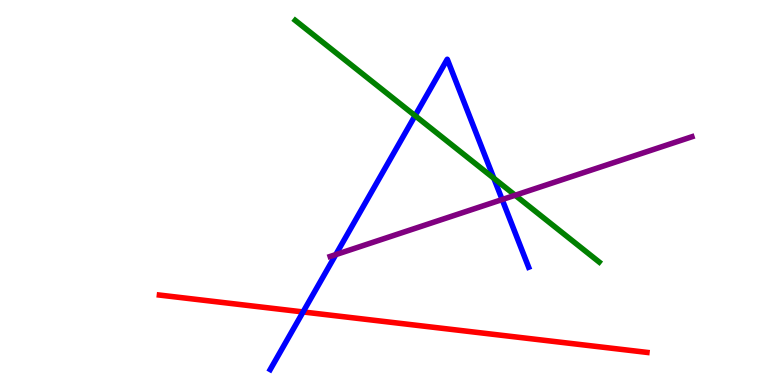[{'lines': ['blue', 'red'], 'intersections': [{'x': 3.91, 'y': 1.9}]}, {'lines': ['green', 'red'], 'intersections': []}, {'lines': ['purple', 'red'], 'intersections': []}, {'lines': ['blue', 'green'], 'intersections': [{'x': 5.36, 'y': 7.0}, {'x': 6.37, 'y': 5.37}]}, {'lines': ['blue', 'purple'], 'intersections': [{'x': 4.33, 'y': 3.39}, {'x': 6.48, 'y': 4.82}]}, {'lines': ['green', 'purple'], 'intersections': [{'x': 6.65, 'y': 4.93}]}]